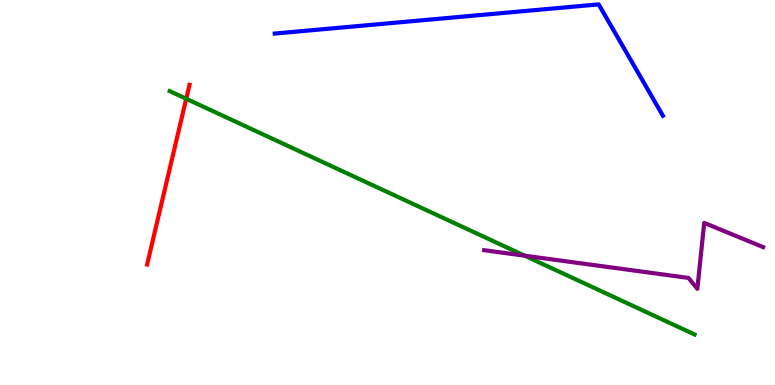[{'lines': ['blue', 'red'], 'intersections': []}, {'lines': ['green', 'red'], 'intersections': [{'x': 2.4, 'y': 7.43}]}, {'lines': ['purple', 'red'], 'intersections': []}, {'lines': ['blue', 'green'], 'intersections': []}, {'lines': ['blue', 'purple'], 'intersections': []}, {'lines': ['green', 'purple'], 'intersections': [{'x': 6.77, 'y': 3.36}]}]